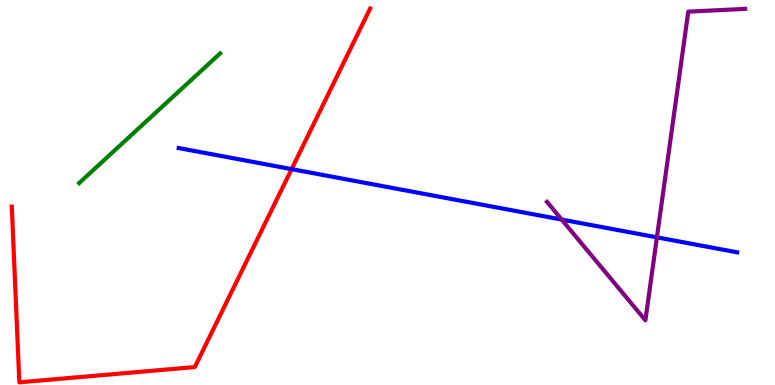[{'lines': ['blue', 'red'], 'intersections': [{'x': 3.76, 'y': 5.61}]}, {'lines': ['green', 'red'], 'intersections': []}, {'lines': ['purple', 'red'], 'intersections': []}, {'lines': ['blue', 'green'], 'intersections': []}, {'lines': ['blue', 'purple'], 'intersections': [{'x': 7.25, 'y': 4.3}, {'x': 8.48, 'y': 3.84}]}, {'lines': ['green', 'purple'], 'intersections': []}]